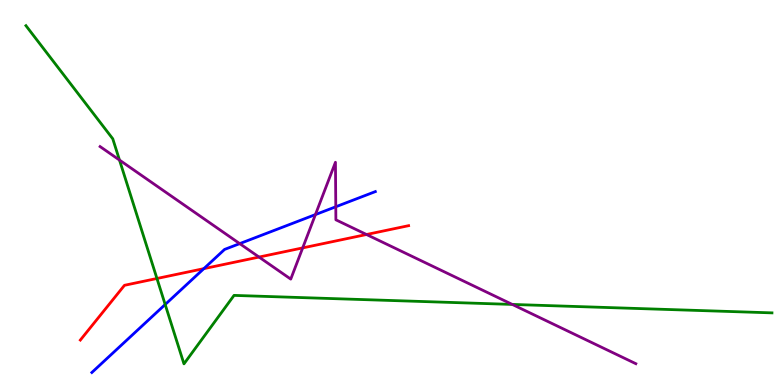[{'lines': ['blue', 'red'], 'intersections': [{'x': 2.63, 'y': 3.02}]}, {'lines': ['green', 'red'], 'intersections': [{'x': 2.03, 'y': 2.77}]}, {'lines': ['purple', 'red'], 'intersections': [{'x': 3.34, 'y': 3.32}, {'x': 3.91, 'y': 3.56}, {'x': 4.73, 'y': 3.91}]}, {'lines': ['blue', 'green'], 'intersections': [{'x': 2.13, 'y': 2.09}]}, {'lines': ['blue', 'purple'], 'intersections': [{'x': 3.09, 'y': 3.67}, {'x': 4.07, 'y': 4.43}, {'x': 4.33, 'y': 4.63}]}, {'lines': ['green', 'purple'], 'intersections': [{'x': 1.54, 'y': 5.84}, {'x': 6.61, 'y': 2.09}]}]